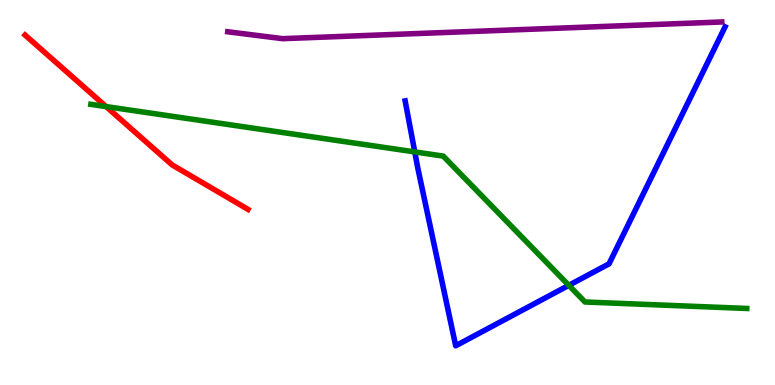[{'lines': ['blue', 'red'], 'intersections': []}, {'lines': ['green', 'red'], 'intersections': [{'x': 1.37, 'y': 7.23}]}, {'lines': ['purple', 'red'], 'intersections': []}, {'lines': ['blue', 'green'], 'intersections': [{'x': 5.35, 'y': 6.05}, {'x': 7.34, 'y': 2.59}]}, {'lines': ['blue', 'purple'], 'intersections': []}, {'lines': ['green', 'purple'], 'intersections': []}]